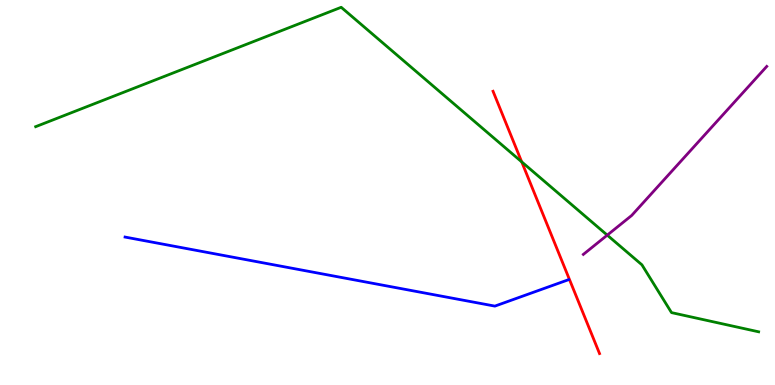[{'lines': ['blue', 'red'], 'intersections': []}, {'lines': ['green', 'red'], 'intersections': [{'x': 6.73, 'y': 5.8}]}, {'lines': ['purple', 'red'], 'intersections': []}, {'lines': ['blue', 'green'], 'intersections': []}, {'lines': ['blue', 'purple'], 'intersections': []}, {'lines': ['green', 'purple'], 'intersections': [{'x': 7.84, 'y': 3.89}]}]